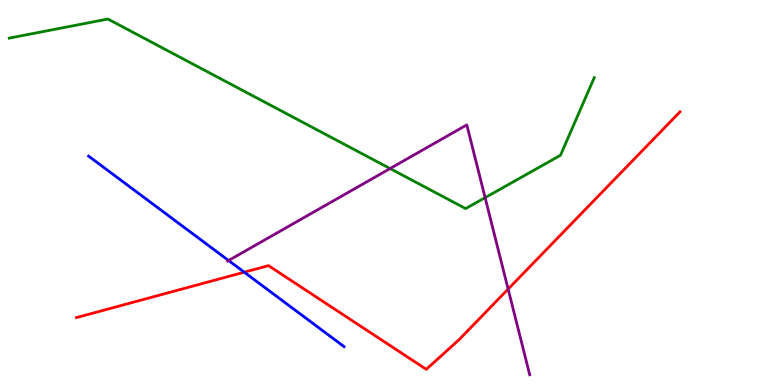[{'lines': ['blue', 'red'], 'intersections': [{'x': 3.15, 'y': 2.93}]}, {'lines': ['green', 'red'], 'intersections': []}, {'lines': ['purple', 'red'], 'intersections': [{'x': 6.56, 'y': 2.49}]}, {'lines': ['blue', 'green'], 'intersections': []}, {'lines': ['blue', 'purple'], 'intersections': [{'x': 2.95, 'y': 3.23}]}, {'lines': ['green', 'purple'], 'intersections': [{'x': 5.03, 'y': 5.62}, {'x': 6.26, 'y': 4.87}]}]